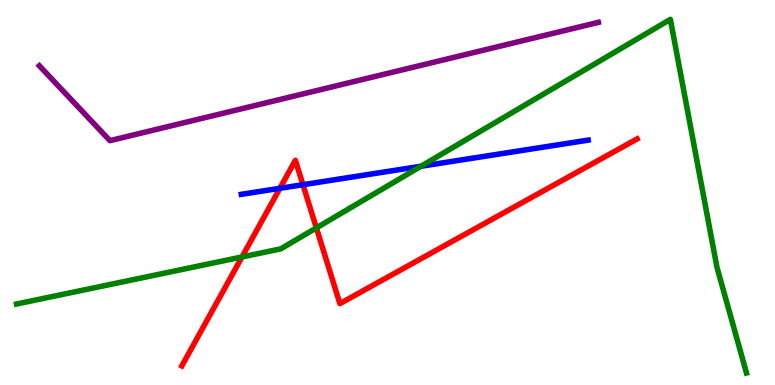[{'lines': ['blue', 'red'], 'intersections': [{'x': 3.61, 'y': 5.11}, {'x': 3.91, 'y': 5.2}]}, {'lines': ['green', 'red'], 'intersections': [{'x': 3.12, 'y': 3.33}, {'x': 4.08, 'y': 4.08}]}, {'lines': ['purple', 'red'], 'intersections': []}, {'lines': ['blue', 'green'], 'intersections': [{'x': 5.43, 'y': 5.68}]}, {'lines': ['blue', 'purple'], 'intersections': []}, {'lines': ['green', 'purple'], 'intersections': []}]